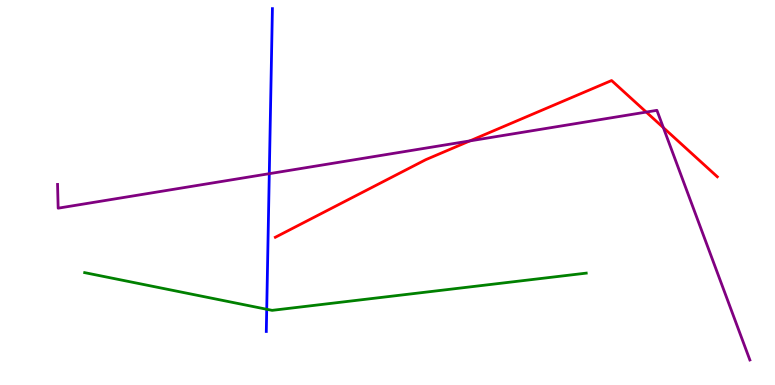[{'lines': ['blue', 'red'], 'intersections': []}, {'lines': ['green', 'red'], 'intersections': []}, {'lines': ['purple', 'red'], 'intersections': [{'x': 6.06, 'y': 6.34}, {'x': 8.34, 'y': 7.09}, {'x': 8.56, 'y': 6.68}]}, {'lines': ['blue', 'green'], 'intersections': [{'x': 3.44, 'y': 1.97}]}, {'lines': ['blue', 'purple'], 'intersections': [{'x': 3.47, 'y': 5.49}]}, {'lines': ['green', 'purple'], 'intersections': []}]